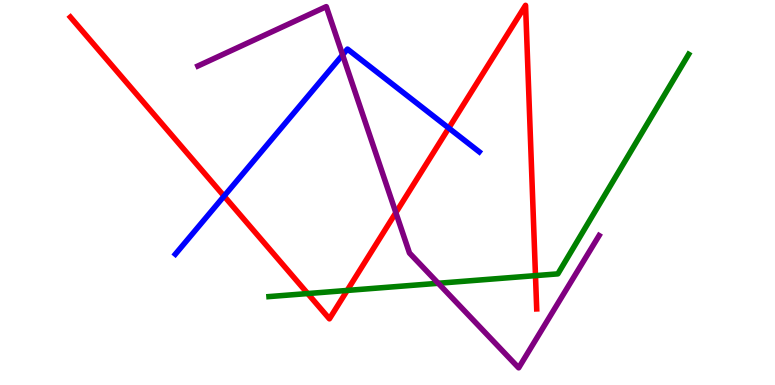[{'lines': ['blue', 'red'], 'intersections': [{'x': 2.89, 'y': 4.91}, {'x': 5.79, 'y': 6.67}]}, {'lines': ['green', 'red'], 'intersections': [{'x': 3.97, 'y': 2.38}, {'x': 4.48, 'y': 2.46}, {'x': 6.91, 'y': 2.84}]}, {'lines': ['purple', 'red'], 'intersections': [{'x': 5.11, 'y': 4.48}]}, {'lines': ['blue', 'green'], 'intersections': []}, {'lines': ['blue', 'purple'], 'intersections': [{'x': 4.42, 'y': 8.57}]}, {'lines': ['green', 'purple'], 'intersections': [{'x': 5.65, 'y': 2.64}]}]